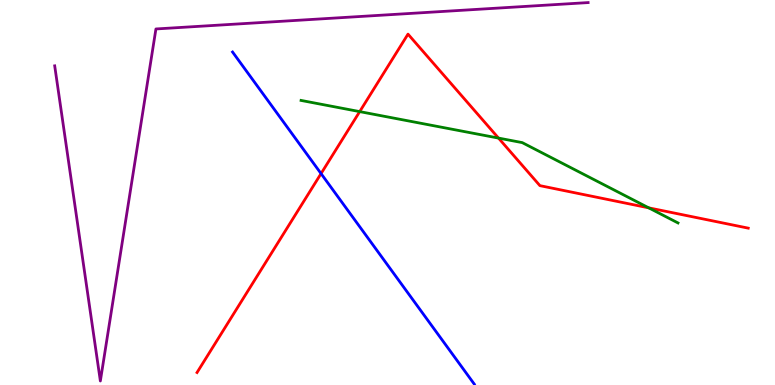[{'lines': ['blue', 'red'], 'intersections': [{'x': 4.14, 'y': 5.49}]}, {'lines': ['green', 'red'], 'intersections': [{'x': 4.64, 'y': 7.1}, {'x': 6.43, 'y': 6.41}, {'x': 8.37, 'y': 4.6}]}, {'lines': ['purple', 'red'], 'intersections': []}, {'lines': ['blue', 'green'], 'intersections': []}, {'lines': ['blue', 'purple'], 'intersections': []}, {'lines': ['green', 'purple'], 'intersections': []}]